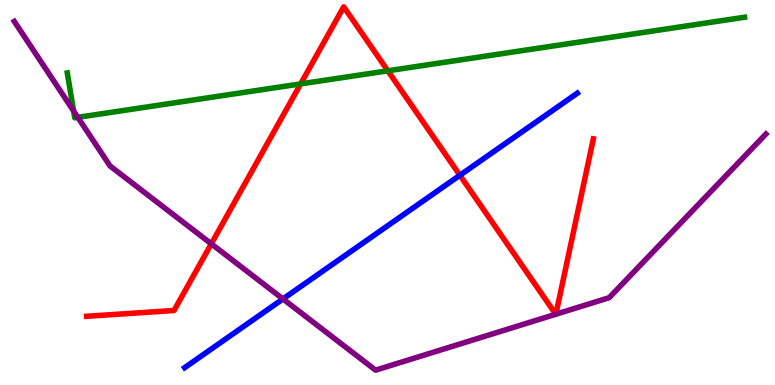[{'lines': ['blue', 'red'], 'intersections': [{'x': 5.93, 'y': 5.45}]}, {'lines': ['green', 'red'], 'intersections': [{'x': 3.88, 'y': 7.82}, {'x': 5.0, 'y': 8.16}]}, {'lines': ['purple', 'red'], 'intersections': [{'x': 2.73, 'y': 3.67}, {'x': 7.17, 'y': 1.84}, {'x': 7.17, 'y': 1.84}]}, {'lines': ['blue', 'green'], 'intersections': []}, {'lines': ['blue', 'purple'], 'intersections': [{'x': 3.65, 'y': 2.24}]}, {'lines': ['green', 'purple'], 'intersections': [{'x': 0.95, 'y': 7.12}, {'x': 1.0, 'y': 6.95}]}]